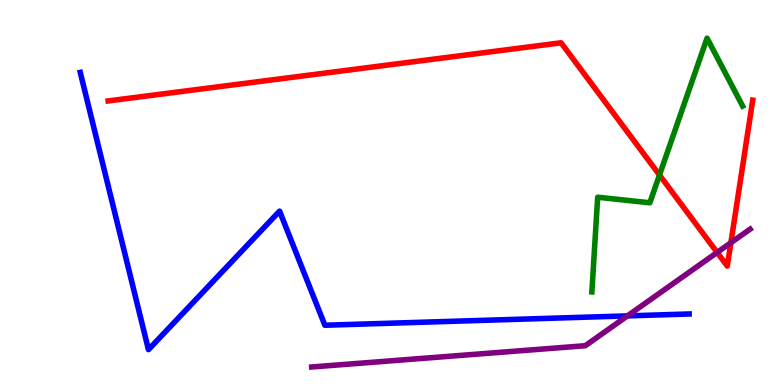[{'lines': ['blue', 'red'], 'intersections': []}, {'lines': ['green', 'red'], 'intersections': [{'x': 8.51, 'y': 5.45}]}, {'lines': ['purple', 'red'], 'intersections': [{'x': 9.25, 'y': 3.44}, {'x': 9.43, 'y': 3.7}]}, {'lines': ['blue', 'green'], 'intersections': []}, {'lines': ['blue', 'purple'], 'intersections': [{'x': 8.1, 'y': 1.8}]}, {'lines': ['green', 'purple'], 'intersections': []}]